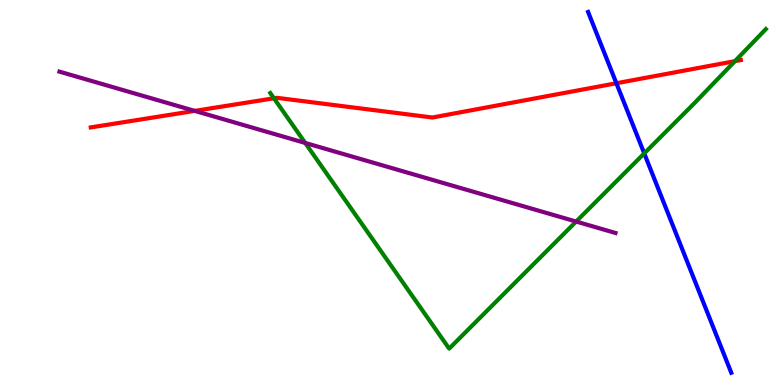[{'lines': ['blue', 'red'], 'intersections': [{'x': 7.95, 'y': 7.84}]}, {'lines': ['green', 'red'], 'intersections': [{'x': 3.53, 'y': 7.45}, {'x': 9.48, 'y': 8.41}]}, {'lines': ['purple', 'red'], 'intersections': [{'x': 2.51, 'y': 7.12}]}, {'lines': ['blue', 'green'], 'intersections': [{'x': 8.31, 'y': 6.02}]}, {'lines': ['blue', 'purple'], 'intersections': []}, {'lines': ['green', 'purple'], 'intersections': [{'x': 3.94, 'y': 6.29}, {'x': 7.43, 'y': 4.25}]}]